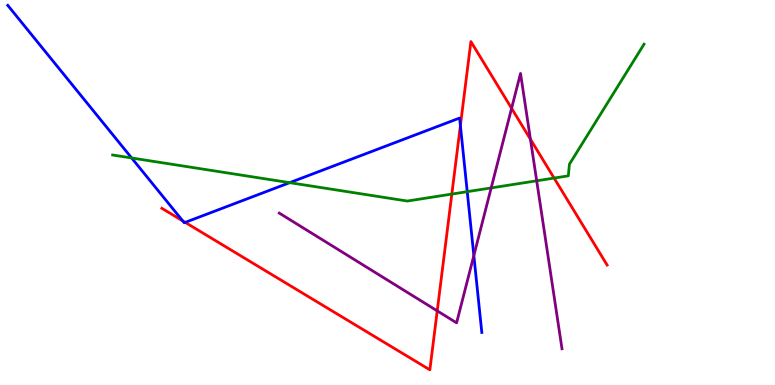[{'lines': ['blue', 'red'], 'intersections': [{'x': 2.36, 'y': 4.26}, {'x': 2.39, 'y': 4.22}, {'x': 5.94, 'y': 6.74}]}, {'lines': ['green', 'red'], 'intersections': [{'x': 5.83, 'y': 4.96}, {'x': 7.15, 'y': 5.37}]}, {'lines': ['purple', 'red'], 'intersections': [{'x': 5.64, 'y': 1.93}, {'x': 6.6, 'y': 7.19}, {'x': 6.84, 'y': 6.38}]}, {'lines': ['blue', 'green'], 'intersections': [{'x': 1.7, 'y': 5.9}, {'x': 3.74, 'y': 5.26}, {'x': 6.03, 'y': 5.02}]}, {'lines': ['blue', 'purple'], 'intersections': [{'x': 6.11, 'y': 3.36}]}, {'lines': ['green', 'purple'], 'intersections': [{'x': 6.34, 'y': 5.12}, {'x': 6.93, 'y': 5.3}]}]